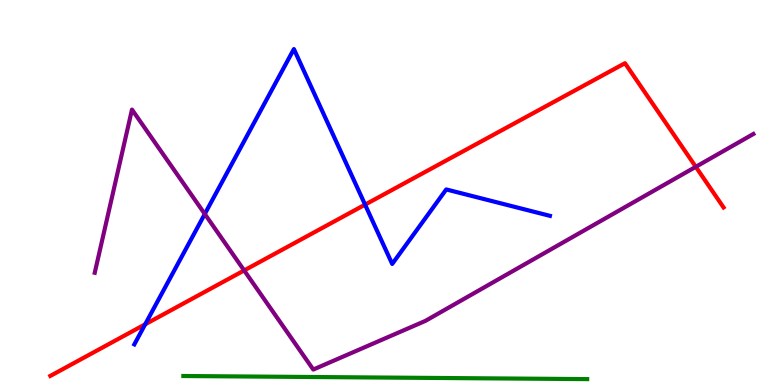[{'lines': ['blue', 'red'], 'intersections': [{'x': 1.87, 'y': 1.58}, {'x': 4.71, 'y': 4.68}]}, {'lines': ['green', 'red'], 'intersections': []}, {'lines': ['purple', 'red'], 'intersections': [{'x': 3.15, 'y': 2.98}, {'x': 8.98, 'y': 5.67}]}, {'lines': ['blue', 'green'], 'intersections': []}, {'lines': ['blue', 'purple'], 'intersections': [{'x': 2.64, 'y': 4.44}]}, {'lines': ['green', 'purple'], 'intersections': []}]